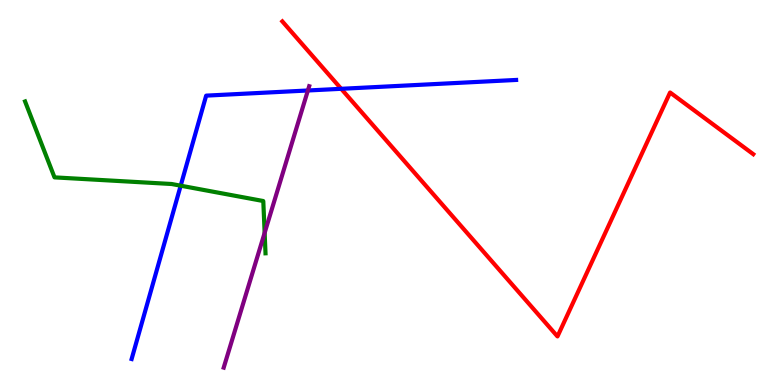[{'lines': ['blue', 'red'], 'intersections': [{'x': 4.4, 'y': 7.69}]}, {'lines': ['green', 'red'], 'intersections': []}, {'lines': ['purple', 'red'], 'intersections': []}, {'lines': ['blue', 'green'], 'intersections': [{'x': 2.33, 'y': 5.18}]}, {'lines': ['blue', 'purple'], 'intersections': [{'x': 3.97, 'y': 7.65}]}, {'lines': ['green', 'purple'], 'intersections': [{'x': 3.41, 'y': 3.95}]}]